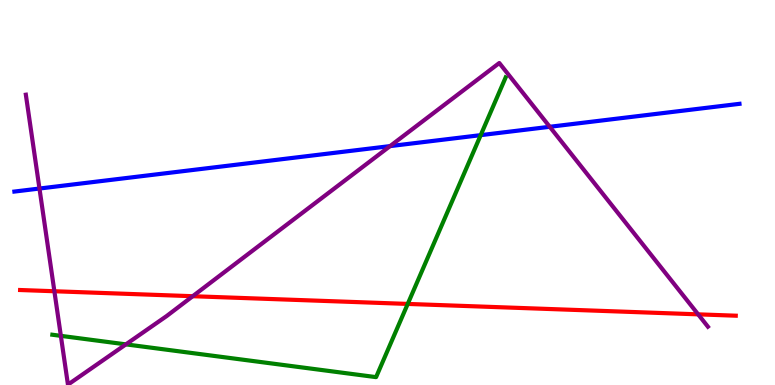[{'lines': ['blue', 'red'], 'intersections': []}, {'lines': ['green', 'red'], 'intersections': [{'x': 5.26, 'y': 2.11}]}, {'lines': ['purple', 'red'], 'intersections': [{'x': 0.702, 'y': 2.44}, {'x': 2.49, 'y': 2.31}, {'x': 9.01, 'y': 1.84}]}, {'lines': ['blue', 'green'], 'intersections': [{'x': 6.2, 'y': 6.49}]}, {'lines': ['blue', 'purple'], 'intersections': [{'x': 0.509, 'y': 5.1}, {'x': 5.03, 'y': 6.2}, {'x': 7.09, 'y': 6.71}]}, {'lines': ['green', 'purple'], 'intersections': [{'x': 0.785, 'y': 1.28}, {'x': 1.62, 'y': 1.06}]}]